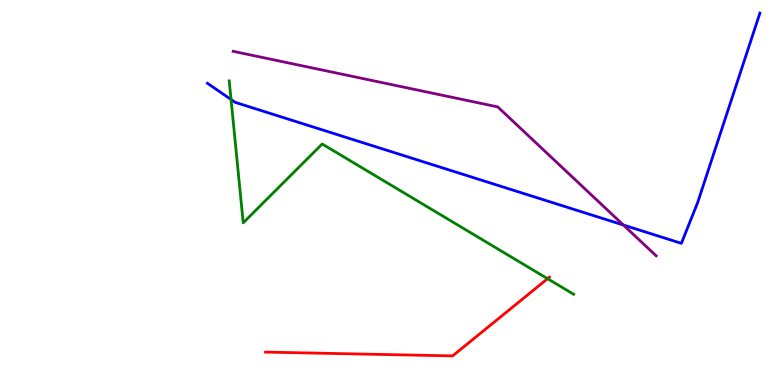[{'lines': ['blue', 'red'], 'intersections': []}, {'lines': ['green', 'red'], 'intersections': [{'x': 7.07, 'y': 2.76}]}, {'lines': ['purple', 'red'], 'intersections': []}, {'lines': ['blue', 'green'], 'intersections': [{'x': 2.98, 'y': 7.42}]}, {'lines': ['blue', 'purple'], 'intersections': [{'x': 8.04, 'y': 4.16}]}, {'lines': ['green', 'purple'], 'intersections': []}]